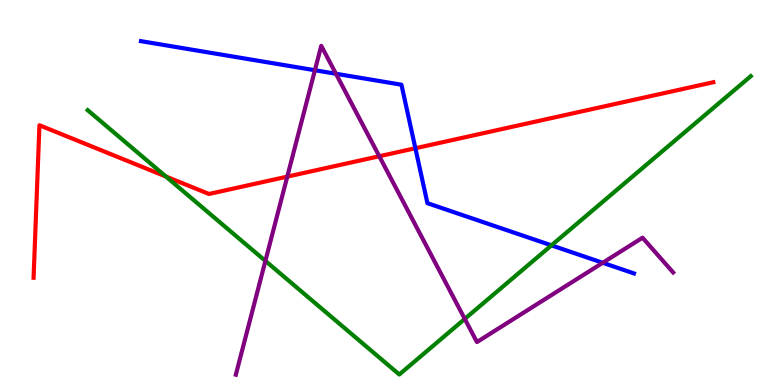[{'lines': ['blue', 'red'], 'intersections': [{'x': 5.36, 'y': 6.15}]}, {'lines': ['green', 'red'], 'intersections': [{'x': 2.14, 'y': 5.42}]}, {'lines': ['purple', 'red'], 'intersections': [{'x': 3.71, 'y': 5.41}, {'x': 4.89, 'y': 5.94}]}, {'lines': ['blue', 'green'], 'intersections': [{'x': 7.12, 'y': 3.63}]}, {'lines': ['blue', 'purple'], 'intersections': [{'x': 4.06, 'y': 8.18}, {'x': 4.33, 'y': 8.08}, {'x': 7.78, 'y': 3.17}]}, {'lines': ['green', 'purple'], 'intersections': [{'x': 3.42, 'y': 3.22}, {'x': 6.0, 'y': 1.72}]}]